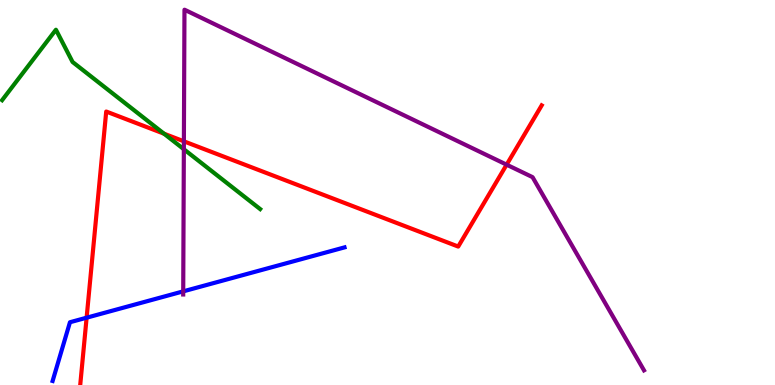[{'lines': ['blue', 'red'], 'intersections': [{'x': 1.12, 'y': 1.75}]}, {'lines': ['green', 'red'], 'intersections': [{'x': 2.12, 'y': 6.53}]}, {'lines': ['purple', 'red'], 'intersections': [{'x': 2.37, 'y': 6.33}, {'x': 6.54, 'y': 5.72}]}, {'lines': ['blue', 'green'], 'intersections': []}, {'lines': ['blue', 'purple'], 'intersections': [{'x': 2.36, 'y': 2.43}]}, {'lines': ['green', 'purple'], 'intersections': [{'x': 2.37, 'y': 6.12}]}]